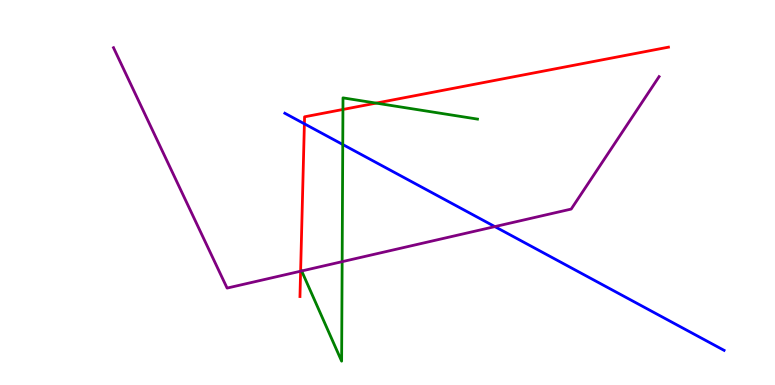[{'lines': ['blue', 'red'], 'intersections': [{'x': 3.93, 'y': 6.78}]}, {'lines': ['green', 'red'], 'intersections': [{'x': 4.43, 'y': 7.16}, {'x': 4.85, 'y': 7.32}]}, {'lines': ['purple', 'red'], 'intersections': [{'x': 3.88, 'y': 2.96}]}, {'lines': ['blue', 'green'], 'intersections': [{'x': 4.42, 'y': 6.25}]}, {'lines': ['blue', 'purple'], 'intersections': [{'x': 6.39, 'y': 4.11}]}, {'lines': ['green', 'purple'], 'intersections': [{'x': 3.89, 'y': 2.96}, {'x': 4.41, 'y': 3.2}]}]